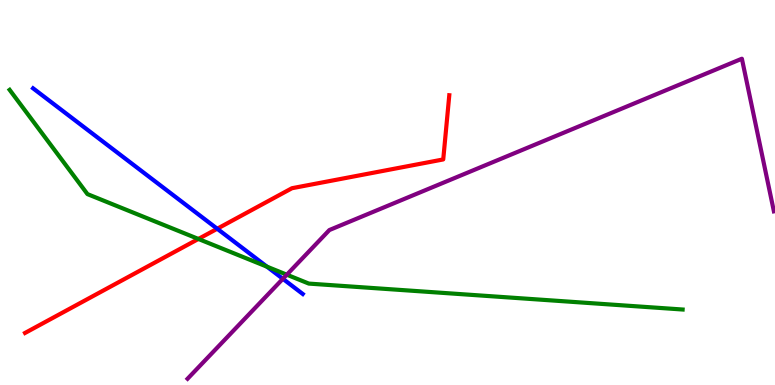[{'lines': ['blue', 'red'], 'intersections': [{'x': 2.8, 'y': 4.06}]}, {'lines': ['green', 'red'], 'intersections': [{'x': 2.56, 'y': 3.79}]}, {'lines': ['purple', 'red'], 'intersections': []}, {'lines': ['blue', 'green'], 'intersections': [{'x': 3.44, 'y': 3.07}]}, {'lines': ['blue', 'purple'], 'intersections': [{'x': 3.65, 'y': 2.76}]}, {'lines': ['green', 'purple'], 'intersections': [{'x': 3.7, 'y': 2.87}]}]